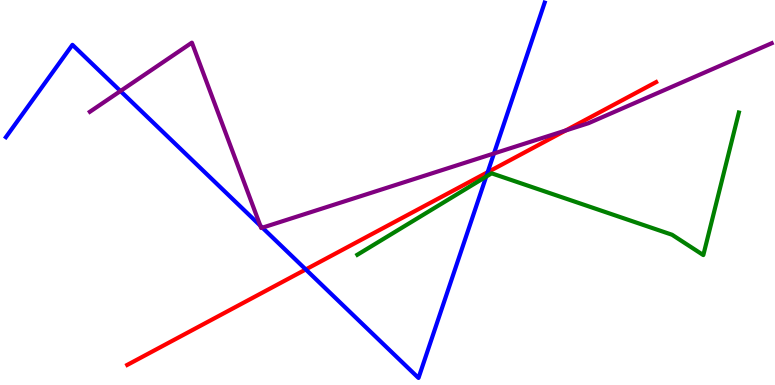[{'lines': ['blue', 'red'], 'intersections': [{'x': 3.95, 'y': 3.0}, {'x': 6.29, 'y': 5.53}]}, {'lines': ['green', 'red'], 'intersections': []}, {'lines': ['purple', 'red'], 'intersections': [{'x': 7.3, 'y': 6.61}]}, {'lines': ['blue', 'green'], 'intersections': [{'x': 6.27, 'y': 5.41}]}, {'lines': ['blue', 'purple'], 'intersections': [{'x': 1.55, 'y': 7.63}, {'x': 3.36, 'y': 4.14}, {'x': 3.39, 'y': 4.09}, {'x': 6.37, 'y': 6.01}]}, {'lines': ['green', 'purple'], 'intersections': []}]